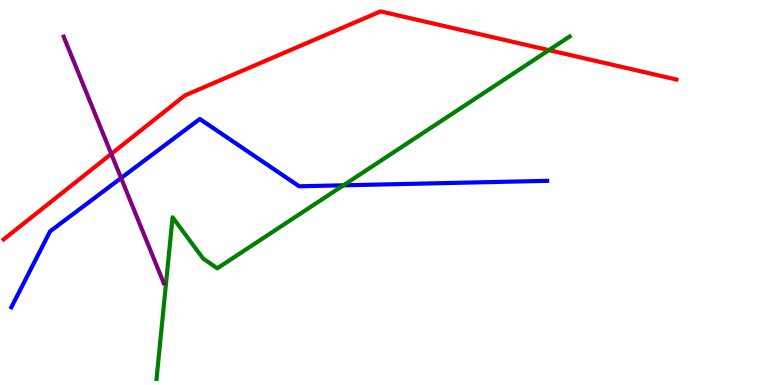[{'lines': ['blue', 'red'], 'intersections': []}, {'lines': ['green', 'red'], 'intersections': [{'x': 7.08, 'y': 8.7}]}, {'lines': ['purple', 'red'], 'intersections': [{'x': 1.44, 'y': 6.0}]}, {'lines': ['blue', 'green'], 'intersections': [{'x': 4.43, 'y': 5.19}]}, {'lines': ['blue', 'purple'], 'intersections': [{'x': 1.56, 'y': 5.38}]}, {'lines': ['green', 'purple'], 'intersections': []}]